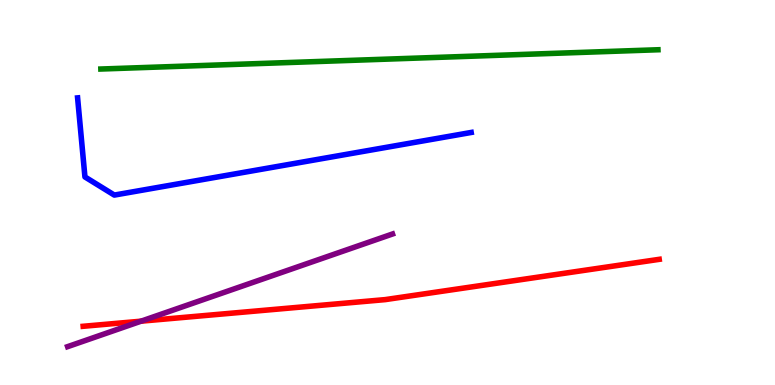[{'lines': ['blue', 'red'], 'intersections': []}, {'lines': ['green', 'red'], 'intersections': []}, {'lines': ['purple', 'red'], 'intersections': [{'x': 1.82, 'y': 1.66}]}, {'lines': ['blue', 'green'], 'intersections': []}, {'lines': ['blue', 'purple'], 'intersections': []}, {'lines': ['green', 'purple'], 'intersections': []}]